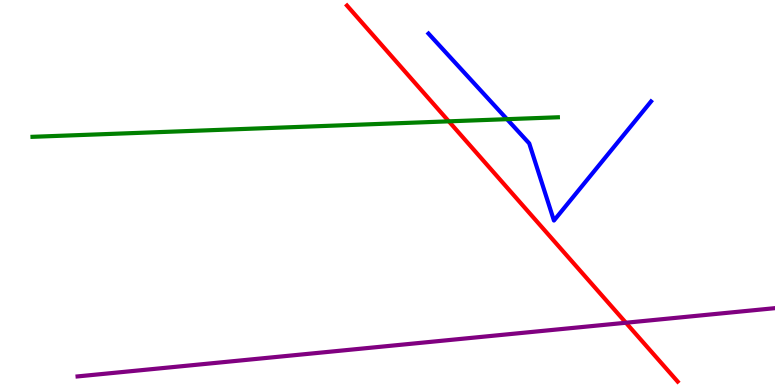[{'lines': ['blue', 'red'], 'intersections': []}, {'lines': ['green', 'red'], 'intersections': [{'x': 5.79, 'y': 6.85}]}, {'lines': ['purple', 'red'], 'intersections': [{'x': 8.08, 'y': 1.62}]}, {'lines': ['blue', 'green'], 'intersections': [{'x': 6.54, 'y': 6.9}]}, {'lines': ['blue', 'purple'], 'intersections': []}, {'lines': ['green', 'purple'], 'intersections': []}]